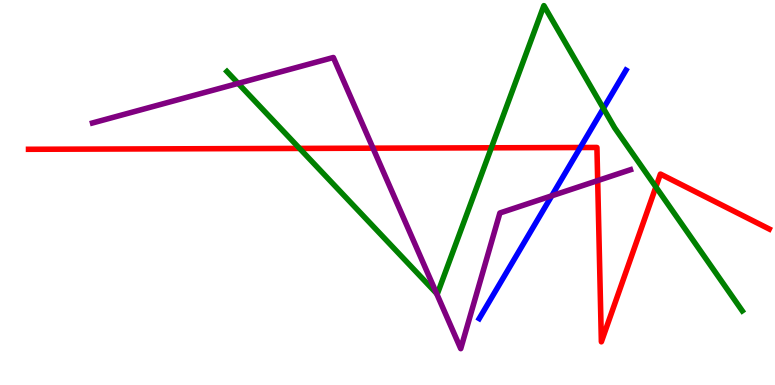[{'lines': ['blue', 'red'], 'intersections': [{'x': 7.49, 'y': 6.17}]}, {'lines': ['green', 'red'], 'intersections': [{'x': 3.87, 'y': 6.14}, {'x': 6.34, 'y': 6.16}, {'x': 8.46, 'y': 5.14}]}, {'lines': ['purple', 'red'], 'intersections': [{'x': 4.81, 'y': 6.15}, {'x': 7.71, 'y': 5.31}]}, {'lines': ['blue', 'green'], 'intersections': [{'x': 7.79, 'y': 7.18}]}, {'lines': ['blue', 'purple'], 'intersections': [{'x': 7.12, 'y': 4.91}]}, {'lines': ['green', 'purple'], 'intersections': [{'x': 3.07, 'y': 7.83}, {'x': 5.63, 'y': 2.38}]}]